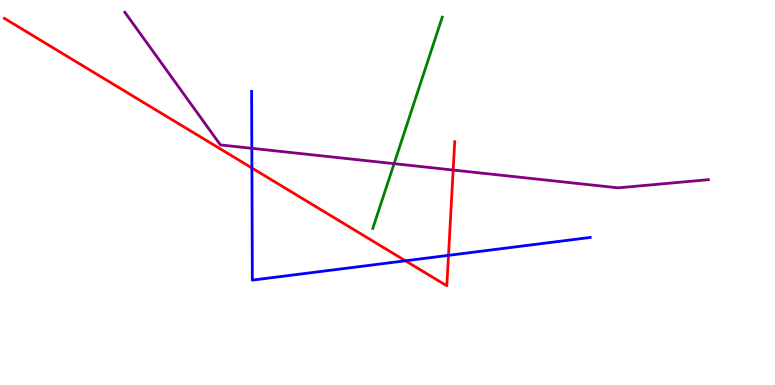[{'lines': ['blue', 'red'], 'intersections': [{'x': 3.25, 'y': 5.64}, {'x': 5.23, 'y': 3.23}, {'x': 5.79, 'y': 3.37}]}, {'lines': ['green', 'red'], 'intersections': []}, {'lines': ['purple', 'red'], 'intersections': [{'x': 5.85, 'y': 5.58}]}, {'lines': ['blue', 'green'], 'intersections': []}, {'lines': ['blue', 'purple'], 'intersections': [{'x': 3.25, 'y': 6.15}]}, {'lines': ['green', 'purple'], 'intersections': [{'x': 5.08, 'y': 5.75}]}]